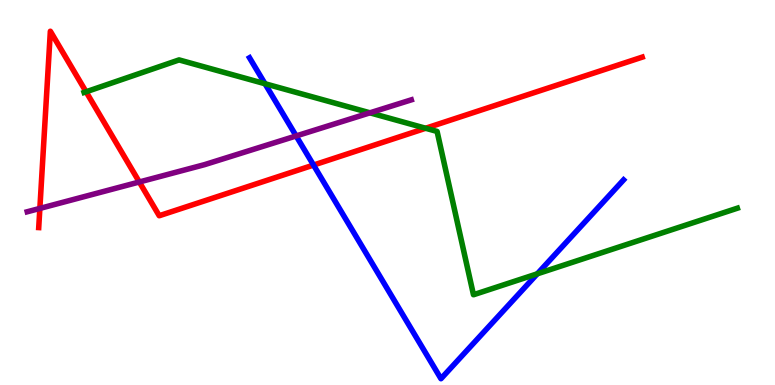[{'lines': ['blue', 'red'], 'intersections': [{'x': 4.05, 'y': 5.71}]}, {'lines': ['green', 'red'], 'intersections': [{'x': 1.11, 'y': 7.62}, {'x': 5.49, 'y': 6.67}]}, {'lines': ['purple', 'red'], 'intersections': [{'x': 0.514, 'y': 4.59}, {'x': 1.8, 'y': 5.27}]}, {'lines': ['blue', 'green'], 'intersections': [{'x': 3.42, 'y': 7.83}, {'x': 6.93, 'y': 2.89}]}, {'lines': ['blue', 'purple'], 'intersections': [{'x': 3.82, 'y': 6.47}]}, {'lines': ['green', 'purple'], 'intersections': [{'x': 4.77, 'y': 7.07}]}]